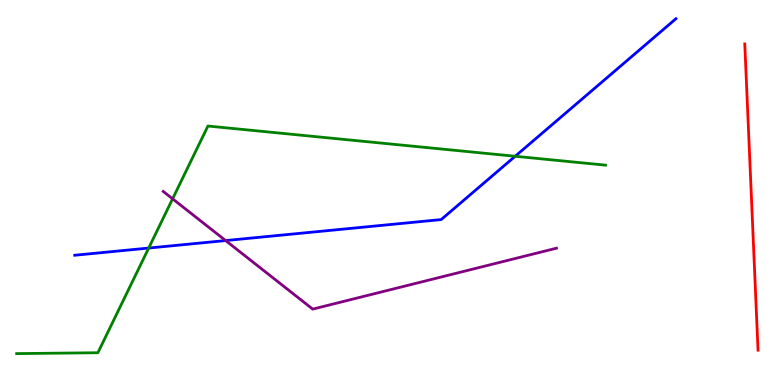[{'lines': ['blue', 'red'], 'intersections': []}, {'lines': ['green', 'red'], 'intersections': []}, {'lines': ['purple', 'red'], 'intersections': []}, {'lines': ['blue', 'green'], 'intersections': [{'x': 1.92, 'y': 3.56}, {'x': 6.65, 'y': 5.94}]}, {'lines': ['blue', 'purple'], 'intersections': [{'x': 2.91, 'y': 3.75}]}, {'lines': ['green', 'purple'], 'intersections': [{'x': 2.23, 'y': 4.84}]}]